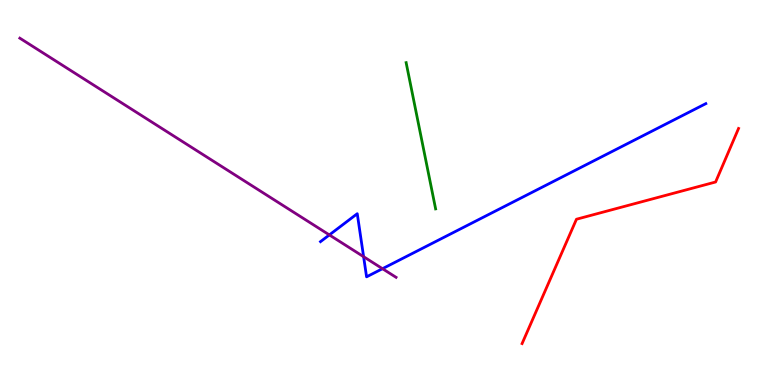[{'lines': ['blue', 'red'], 'intersections': []}, {'lines': ['green', 'red'], 'intersections': []}, {'lines': ['purple', 'red'], 'intersections': []}, {'lines': ['blue', 'green'], 'intersections': []}, {'lines': ['blue', 'purple'], 'intersections': [{'x': 4.25, 'y': 3.9}, {'x': 4.69, 'y': 3.33}, {'x': 4.94, 'y': 3.02}]}, {'lines': ['green', 'purple'], 'intersections': []}]